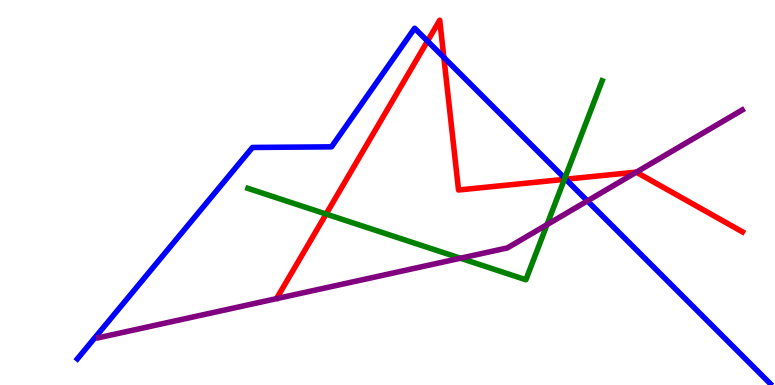[{'lines': ['blue', 'red'], 'intersections': [{'x': 5.52, 'y': 8.93}, {'x': 5.73, 'y': 8.51}, {'x': 7.3, 'y': 5.34}]}, {'lines': ['green', 'red'], 'intersections': [{'x': 4.21, 'y': 4.44}, {'x': 7.28, 'y': 5.34}]}, {'lines': ['purple', 'red'], 'intersections': [{'x': 8.21, 'y': 5.53}]}, {'lines': ['blue', 'green'], 'intersections': [{'x': 7.29, 'y': 5.37}]}, {'lines': ['blue', 'purple'], 'intersections': [{'x': 7.58, 'y': 4.78}]}, {'lines': ['green', 'purple'], 'intersections': [{'x': 5.94, 'y': 3.29}, {'x': 7.06, 'y': 4.17}]}]